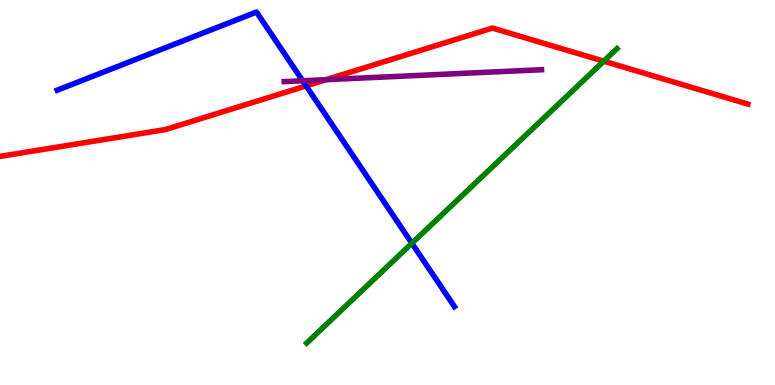[{'lines': ['blue', 'red'], 'intersections': [{'x': 3.95, 'y': 7.77}]}, {'lines': ['green', 'red'], 'intersections': [{'x': 7.79, 'y': 8.41}]}, {'lines': ['purple', 'red'], 'intersections': [{'x': 4.21, 'y': 7.93}]}, {'lines': ['blue', 'green'], 'intersections': [{'x': 5.31, 'y': 3.68}]}, {'lines': ['blue', 'purple'], 'intersections': [{'x': 3.91, 'y': 7.9}]}, {'lines': ['green', 'purple'], 'intersections': []}]